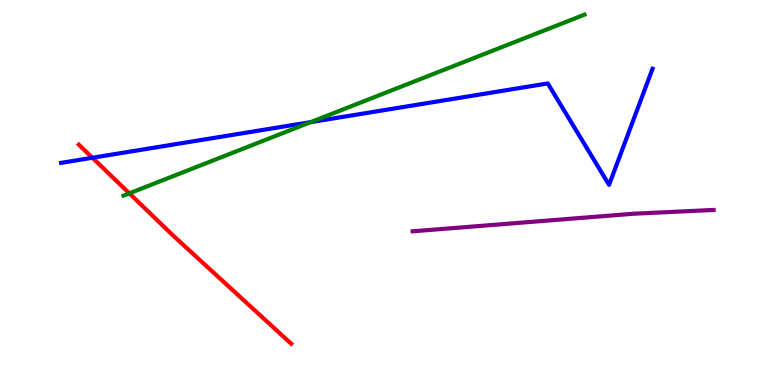[{'lines': ['blue', 'red'], 'intersections': [{'x': 1.19, 'y': 5.9}]}, {'lines': ['green', 'red'], 'intersections': [{'x': 1.67, 'y': 4.98}]}, {'lines': ['purple', 'red'], 'intersections': []}, {'lines': ['blue', 'green'], 'intersections': [{'x': 4.01, 'y': 6.83}]}, {'lines': ['blue', 'purple'], 'intersections': []}, {'lines': ['green', 'purple'], 'intersections': []}]